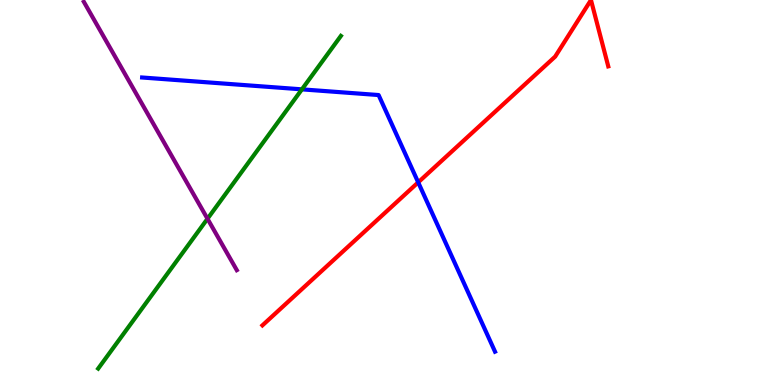[{'lines': ['blue', 'red'], 'intersections': [{'x': 5.4, 'y': 5.26}]}, {'lines': ['green', 'red'], 'intersections': []}, {'lines': ['purple', 'red'], 'intersections': []}, {'lines': ['blue', 'green'], 'intersections': [{'x': 3.9, 'y': 7.68}]}, {'lines': ['blue', 'purple'], 'intersections': []}, {'lines': ['green', 'purple'], 'intersections': [{'x': 2.68, 'y': 4.32}]}]